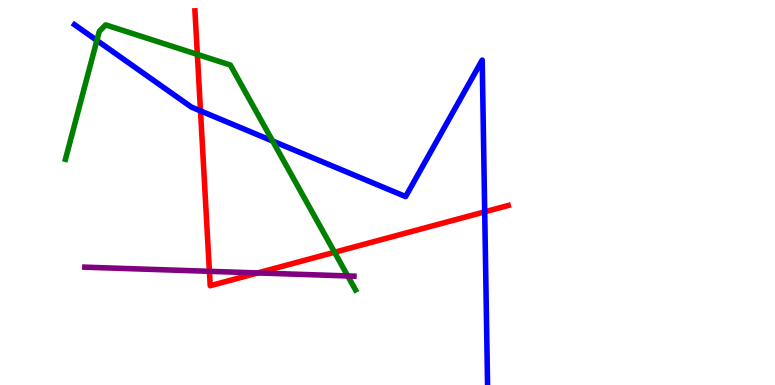[{'lines': ['blue', 'red'], 'intersections': [{'x': 2.59, 'y': 7.12}, {'x': 6.25, 'y': 4.5}]}, {'lines': ['green', 'red'], 'intersections': [{'x': 2.55, 'y': 8.59}, {'x': 4.32, 'y': 3.45}]}, {'lines': ['purple', 'red'], 'intersections': [{'x': 2.7, 'y': 2.95}, {'x': 3.33, 'y': 2.91}]}, {'lines': ['blue', 'green'], 'intersections': [{'x': 1.25, 'y': 8.95}, {'x': 3.52, 'y': 6.34}]}, {'lines': ['blue', 'purple'], 'intersections': []}, {'lines': ['green', 'purple'], 'intersections': [{'x': 4.49, 'y': 2.83}]}]